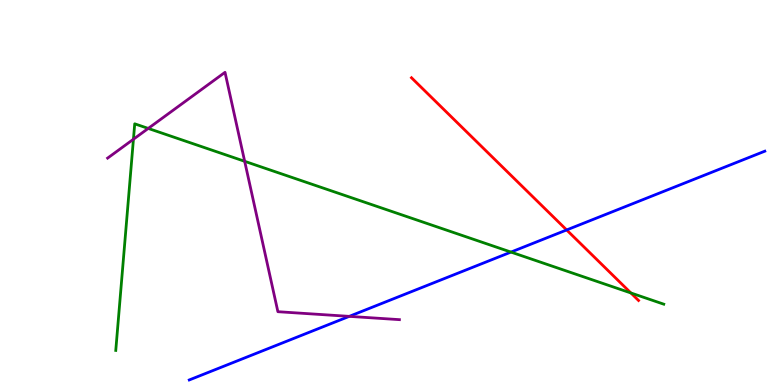[{'lines': ['blue', 'red'], 'intersections': [{'x': 7.31, 'y': 4.03}]}, {'lines': ['green', 'red'], 'intersections': [{'x': 8.14, 'y': 2.39}]}, {'lines': ['purple', 'red'], 'intersections': []}, {'lines': ['blue', 'green'], 'intersections': [{'x': 6.59, 'y': 3.45}]}, {'lines': ['blue', 'purple'], 'intersections': [{'x': 4.51, 'y': 1.78}]}, {'lines': ['green', 'purple'], 'intersections': [{'x': 1.72, 'y': 6.38}, {'x': 1.91, 'y': 6.66}, {'x': 3.16, 'y': 5.81}]}]